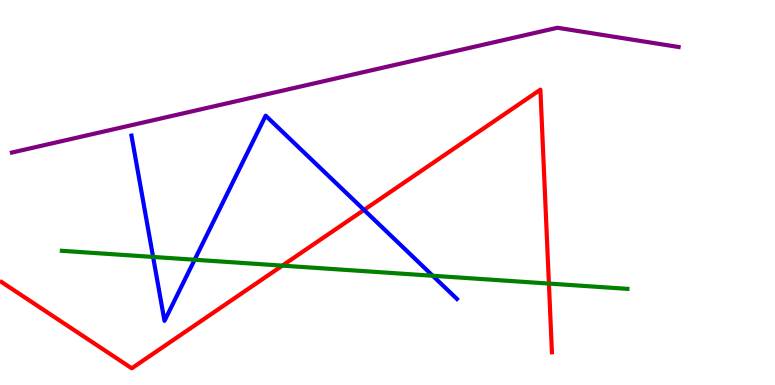[{'lines': ['blue', 'red'], 'intersections': [{'x': 4.7, 'y': 4.55}]}, {'lines': ['green', 'red'], 'intersections': [{'x': 3.64, 'y': 3.1}, {'x': 7.08, 'y': 2.63}]}, {'lines': ['purple', 'red'], 'intersections': []}, {'lines': ['blue', 'green'], 'intersections': [{'x': 1.98, 'y': 3.33}, {'x': 2.51, 'y': 3.25}, {'x': 5.58, 'y': 2.84}]}, {'lines': ['blue', 'purple'], 'intersections': []}, {'lines': ['green', 'purple'], 'intersections': []}]